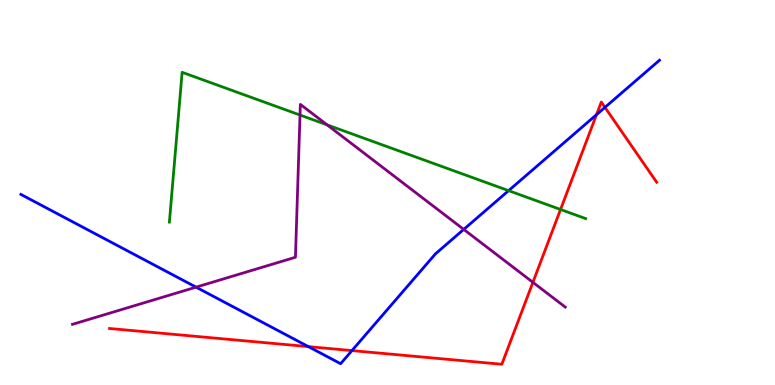[{'lines': ['blue', 'red'], 'intersections': [{'x': 3.98, 'y': 0.997}, {'x': 4.54, 'y': 0.894}, {'x': 7.7, 'y': 7.02}, {'x': 7.81, 'y': 7.21}]}, {'lines': ['green', 'red'], 'intersections': [{'x': 7.23, 'y': 4.56}]}, {'lines': ['purple', 'red'], 'intersections': [{'x': 6.88, 'y': 2.67}]}, {'lines': ['blue', 'green'], 'intersections': [{'x': 6.56, 'y': 5.05}]}, {'lines': ['blue', 'purple'], 'intersections': [{'x': 2.53, 'y': 2.54}, {'x': 5.98, 'y': 4.04}]}, {'lines': ['green', 'purple'], 'intersections': [{'x': 3.87, 'y': 7.01}, {'x': 4.22, 'y': 6.76}]}]